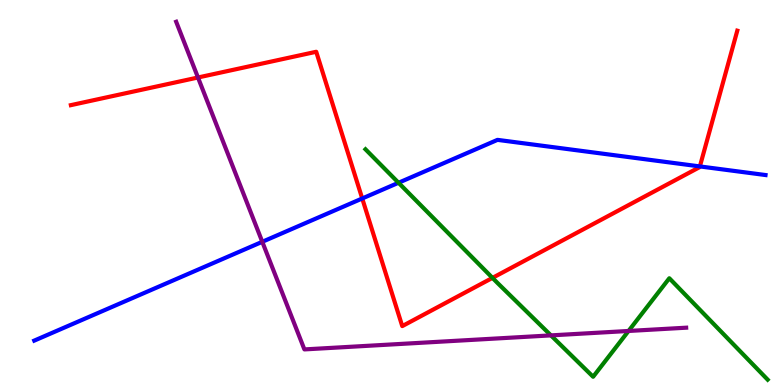[{'lines': ['blue', 'red'], 'intersections': [{'x': 4.67, 'y': 4.84}, {'x': 9.03, 'y': 5.68}]}, {'lines': ['green', 'red'], 'intersections': [{'x': 6.35, 'y': 2.78}]}, {'lines': ['purple', 'red'], 'intersections': [{'x': 2.55, 'y': 7.99}]}, {'lines': ['blue', 'green'], 'intersections': [{'x': 5.14, 'y': 5.25}]}, {'lines': ['blue', 'purple'], 'intersections': [{'x': 3.38, 'y': 3.72}]}, {'lines': ['green', 'purple'], 'intersections': [{'x': 7.11, 'y': 1.29}, {'x': 8.11, 'y': 1.4}]}]